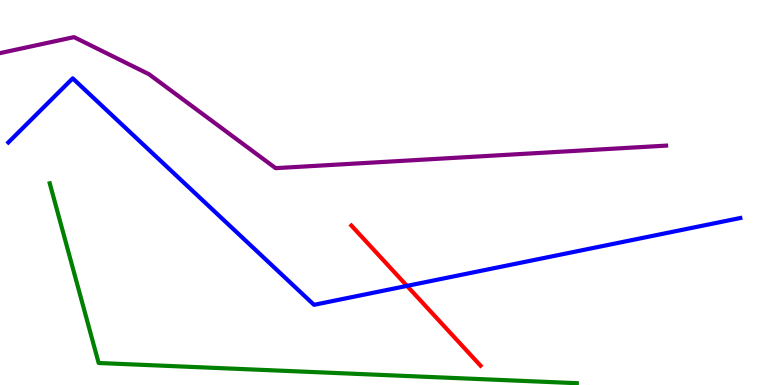[{'lines': ['blue', 'red'], 'intersections': [{'x': 5.25, 'y': 2.57}]}, {'lines': ['green', 'red'], 'intersections': []}, {'lines': ['purple', 'red'], 'intersections': []}, {'lines': ['blue', 'green'], 'intersections': []}, {'lines': ['blue', 'purple'], 'intersections': []}, {'lines': ['green', 'purple'], 'intersections': []}]